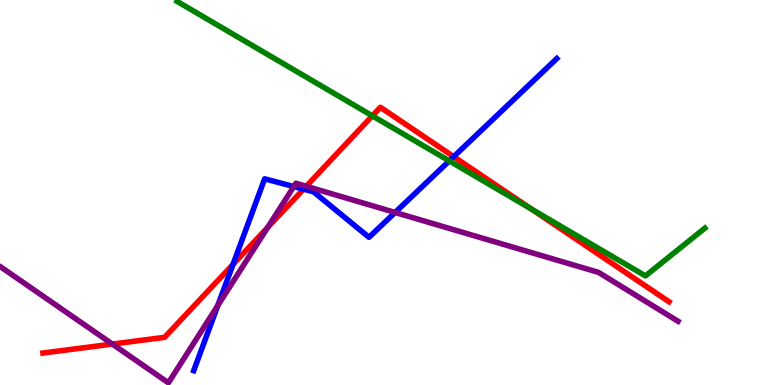[{'lines': ['blue', 'red'], 'intersections': [{'x': 3.01, 'y': 3.13}, {'x': 3.92, 'y': 5.09}, {'x': 5.85, 'y': 5.93}]}, {'lines': ['green', 'red'], 'intersections': [{'x': 4.8, 'y': 6.99}, {'x': 6.86, 'y': 4.57}]}, {'lines': ['purple', 'red'], 'intersections': [{'x': 1.45, 'y': 1.06}, {'x': 3.45, 'y': 4.09}, {'x': 3.95, 'y': 5.16}]}, {'lines': ['blue', 'green'], 'intersections': [{'x': 5.8, 'y': 5.82}]}, {'lines': ['blue', 'purple'], 'intersections': [{'x': 2.81, 'y': 2.07}, {'x': 3.79, 'y': 5.15}, {'x': 5.1, 'y': 4.48}]}, {'lines': ['green', 'purple'], 'intersections': []}]